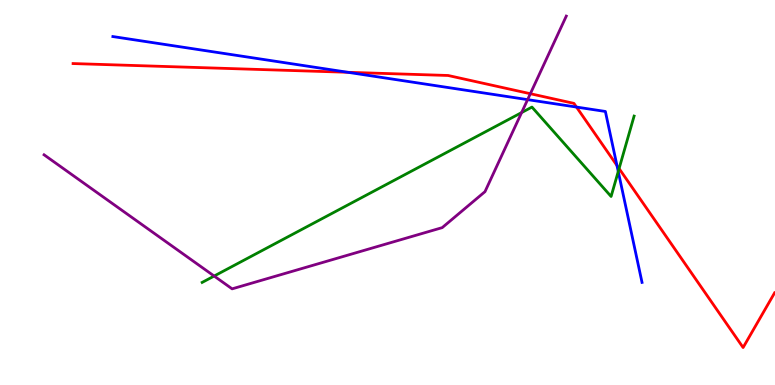[{'lines': ['blue', 'red'], 'intersections': [{'x': 4.49, 'y': 8.12}, {'x': 7.44, 'y': 7.22}, {'x': 7.96, 'y': 5.7}]}, {'lines': ['green', 'red'], 'intersections': [{'x': 7.99, 'y': 5.62}]}, {'lines': ['purple', 'red'], 'intersections': [{'x': 6.84, 'y': 7.57}]}, {'lines': ['blue', 'green'], 'intersections': [{'x': 7.98, 'y': 5.55}]}, {'lines': ['blue', 'purple'], 'intersections': [{'x': 6.81, 'y': 7.41}]}, {'lines': ['green', 'purple'], 'intersections': [{'x': 2.76, 'y': 2.83}, {'x': 6.73, 'y': 7.08}]}]